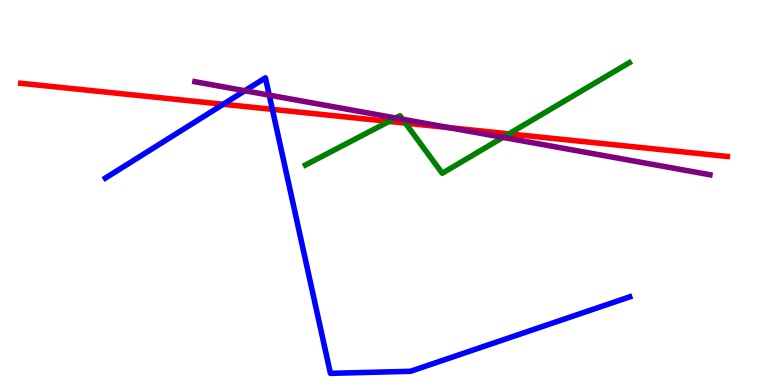[{'lines': ['blue', 'red'], 'intersections': [{'x': 2.88, 'y': 7.29}, {'x': 3.51, 'y': 7.16}]}, {'lines': ['green', 'red'], 'intersections': [{'x': 5.02, 'y': 6.85}, {'x': 5.23, 'y': 6.8}, {'x': 6.57, 'y': 6.52}]}, {'lines': ['purple', 'red'], 'intersections': [{'x': 5.8, 'y': 6.68}]}, {'lines': ['blue', 'green'], 'intersections': []}, {'lines': ['blue', 'purple'], 'intersections': [{'x': 3.16, 'y': 7.64}, {'x': 3.47, 'y': 7.53}]}, {'lines': ['green', 'purple'], 'intersections': [{'x': 5.11, 'y': 6.94}, {'x': 5.19, 'y': 6.9}, {'x': 6.49, 'y': 6.43}]}]